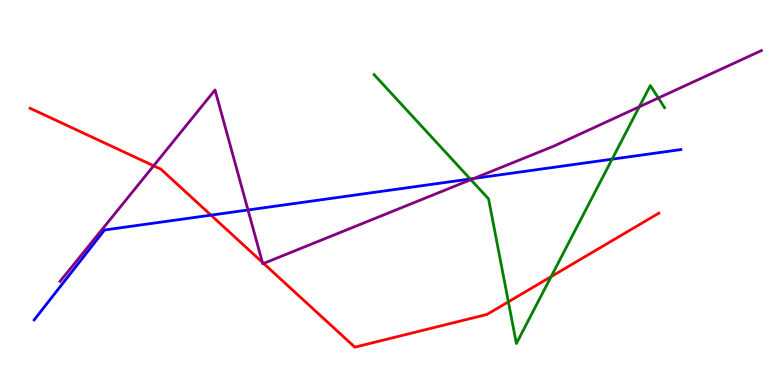[{'lines': ['blue', 'red'], 'intersections': [{'x': 2.72, 'y': 4.41}]}, {'lines': ['green', 'red'], 'intersections': [{'x': 6.56, 'y': 2.16}, {'x': 7.11, 'y': 2.81}]}, {'lines': ['purple', 'red'], 'intersections': [{'x': 1.98, 'y': 5.69}, {'x': 3.39, 'y': 3.19}, {'x': 3.4, 'y': 3.16}]}, {'lines': ['blue', 'green'], 'intersections': [{'x': 6.07, 'y': 5.35}, {'x': 7.9, 'y': 5.87}]}, {'lines': ['blue', 'purple'], 'intersections': [{'x': 3.2, 'y': 4.55}, {'x': 6.11, 'y': 5.36}]}, {'lines': ['green', 'purple'], 'intersections': [{'x': 6.08, 'y': 5.33}, {'x': 8.25, 'y': 7.23}, {'x': 8.5, 'y': 7.45}]}]